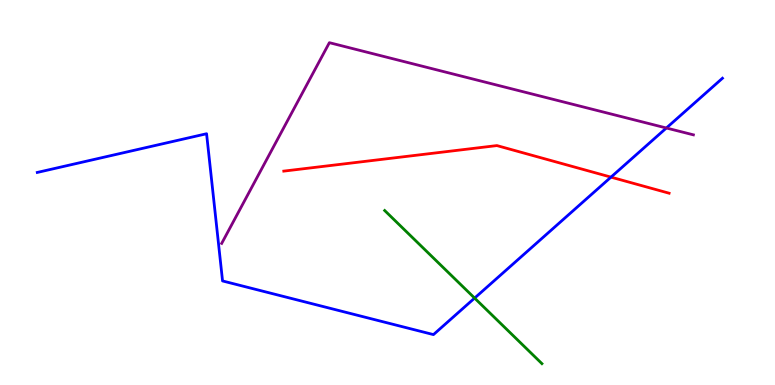[{'lines': ['blue', 'red'], 'intersections': [{'x': 7.88, 'y': 5.4}]}, {'lines': ['green', 'red'], 'intersections': []}, {'lines': ['purple', 'red'], 'intersections': []}, {'lines': ['blue', 'green'], 'intersections': [{'x': 6.12, 'y': 2.26}]}, {'lines': ['blue', 'purple'], 'intersections': [{'x': 8.6, 'y': 6.68}]}, {'lines': ['green', 'purple'], 'intersections': []}]